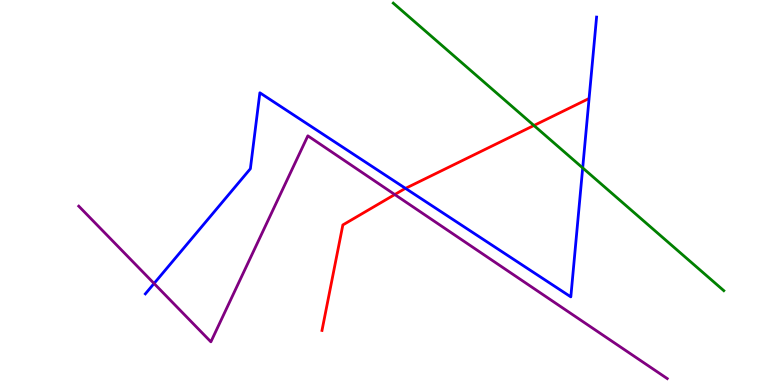[{'lines': ['blue', 'red'], 'intersections': [{'x': 5.23, 'y': 5.11}]}, {'lines': ['green', 'red'], 'intersections': [{'x': 6.89, 'y': 6.74}]}, {'lines': ['purple', 'red'], 'intersections': [{'x': 5.09, 'y': 4.95}]}, {'lines': ['blue', 'green'], 'intersections': [{'x': 7.52, 'y': 5.64}]}, {'lines': ['blue', 'purple'], 'intersections': [{'x': 1.99, 'y': 2.64}]}, {'lines': ['green', 'purple'], 'intersections': []}]